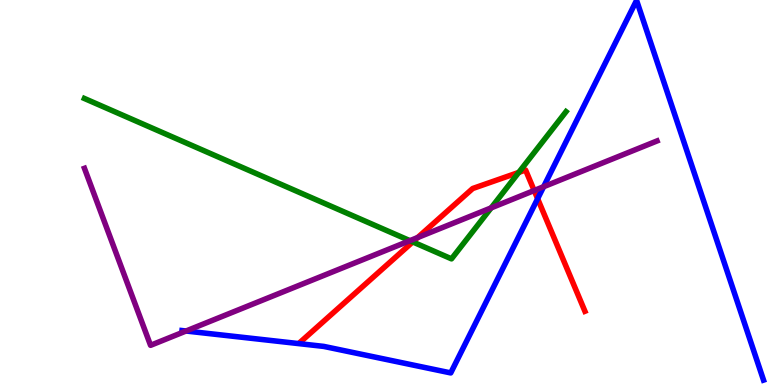[{'lines': ['blue', 'red'], 'intersections': [{'x': 6.94, 'y': 4.84}]}, {'lines': ['green', 'red'], 'intersections': [{'x': 5.33, 'y': 3.72}, {'x': 6.69, 'y': 5.52}]}, {'lines': ['purple', 'red'], 'intersections': [{'x': 5.39, 'y': 3.83}, {'x': 6.89, 'y': 5.05}]}, {'lines': ['blue', 'green'], 'intersections': []}, {'lines': ['blue', 'purple'], 'intersections': [{'x': 2.4, 'y': 1.4}, {'x': 7.01, 'y': 5.15}]}, {'lines': ['green', 'purple'], 'intersections': [{'x': 5.29, 'y': 3.75}, {'x': 6.34, 'y': 4.6}]}]